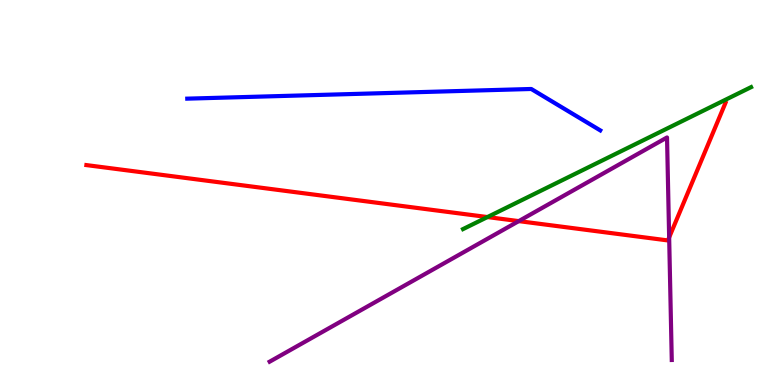[{'lines': ['blue', 'red'], 'intersections': []}, {'lines': ['green', 'red'], 'intersections': [{'x': 6.29, 'y': 4.36}]}, {'lines': ['purple', 'red'], 'intersections': [{'x': 6.69, 'y': 4.26}, {'x': 8.63, 'y': 3.83}]}, {'lines': ['blue', 'green'], 'intersections': []}, {'lines': ['blue', 'purple'], 'intersections': []}, {'lines': ['green', 'purple'], 'intersections': []}]